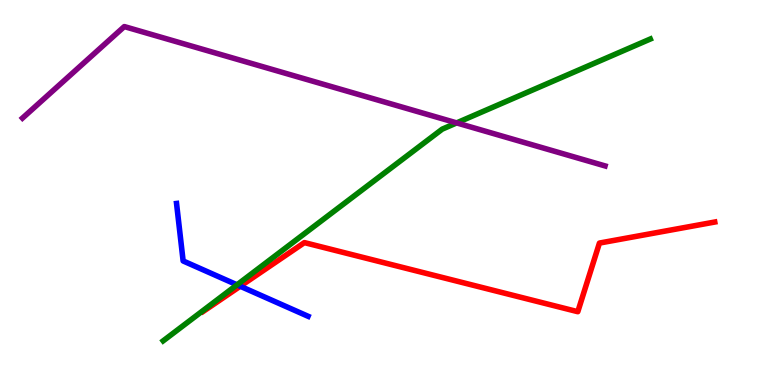[{'lines': ['blue', 'red'], 'intersections': [{'x': 3.1, 'y': 2.57}]}, {'lines': ['green', 'red'], 'intersections': []}, {'lines': ['purple', 'red'], 'intersections': []}, {'lines': ['blue', 'green'], 'intersections': [{'x': 3.06, 'y': 2.6}]}, {'lines': ['blue', 'purple'], 'intersections': []}, {'lines': ['green', 'purple'], 'intersections': [{'x': 5.89, 'y': 6.81}]}]